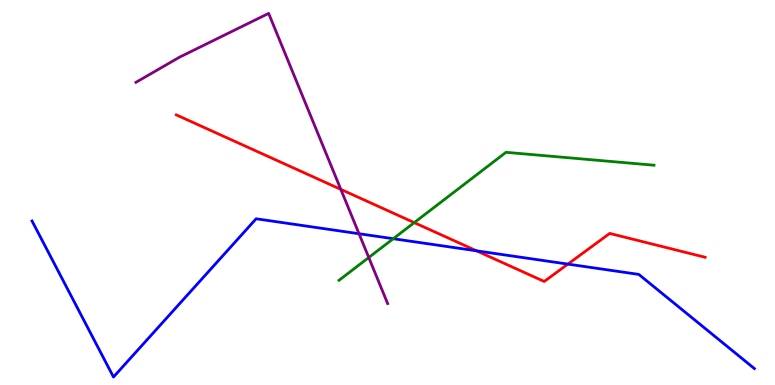[{'lines': ['blue', 'red'], 'intersections': [{'x': 6.15, 'y': 3.49}, {'x': 7.33, 'y': 3.14}]}, {'lines': ['green', 'red'], 'intersections': [{'x': 5.35, 'y': 4.22}]}, {'lines': ['purple', 'red'], 'intersections': [{'x': 4.4, 'y': 5.08}]}, {'lines': ['blue', 'green'], 'intersections': [{'x': 5.07, 'y': 3.8}]}, {'lines': ['blue', 'purple'], 'intersections': [{'x': 4.63, 'y': 3.93}]}, {'lines': ['green', 'purple'], 'intersections': [{'x': 4.76, 'y': 3.31}]}]